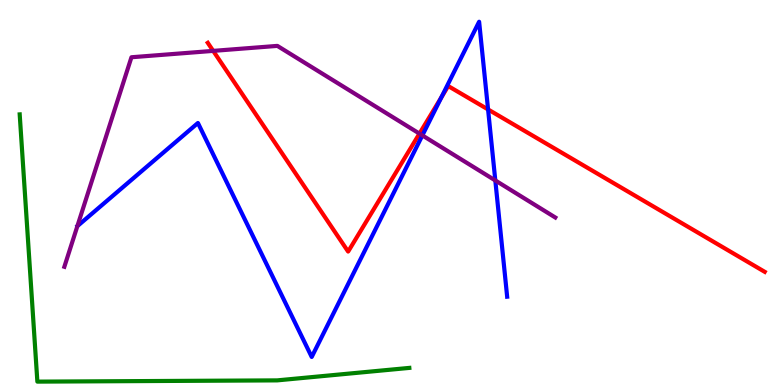[{'lines': ['blue', 'red'], 'intersections': [{'x': 5.69, 'y': 7.47}, {'x': 6.3, 'y': 7.16}]}, {'lines': ['green', 'red'], 'intersections': []}, {'lines': ['purple', 'red'], 'intersections': [{'x': 2.75, 'y': 8.68}, {'x': 5.41, 'y': 6.53}]}, {'lines': ['blue', 'green'], 'intersections': []}, {'lines': ['blue', 'purple'], 'intersections': [{'x': 5.45, 'y': 6.48}, {'x': 6.39, 'y': 5.31}]}, {'lines': ['green', 'purple'], 'intersections': []}]